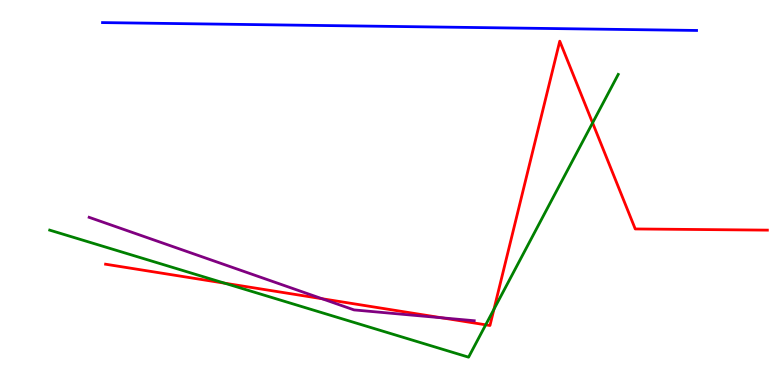[{'lines': ['blue', 'red'], 'intersections': []}, {'lines': ['green', 'red'], 'intersections': [{'x': 2.9, 'y': 2.64}, {'x': 6.27, 'y': 1.56}, {'x': 6.37, 'y': 1.97}, {'x': 7.65, 'y': 6.81}]}, {'lines': ['purple', 'red'], 'intersections': [{'x': 4.16, 'y': 2.24}, {'x': 5.7, 'y': 1.75}]}, {'lines': ['blue', 'green'], 'intersections': []}, {'lines': ['blue', 'purple'], 'intersections': []}, {'lines': ['green', 'purple'], 'intersections': []}]